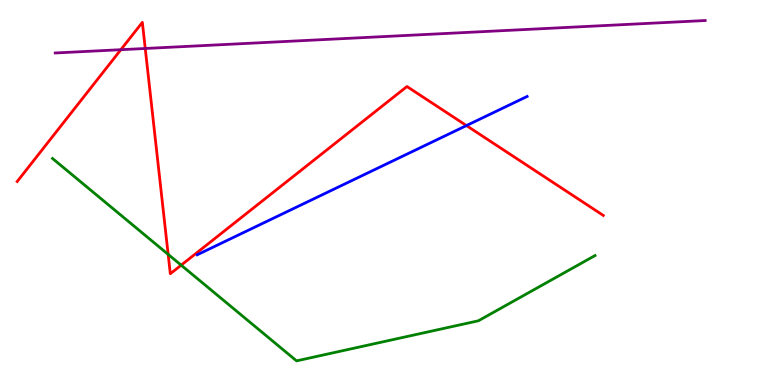[{'lines': ['blue', 'red'], 'intersections': [{'x': 6.02, 'y': 6.74}]}, {'lines': ['green', 'red'], 'intersections': [{'x': 2.17, 'y': 3.39}, {'x': 2.34, 'y': 3.11}]}, {'lines': ['purple', 'red'], 'intersections': [{'x': 1.56, 'y': 8.71}, {'x': 1.87, 'y': 8.74}]}, {'lines': ['blue', 'green'], 'intersections': []}, {'lines': ['blue', 'purple'], 'intersections': []}, {'lines': ['green', 'purple'], 'intersections': []}]